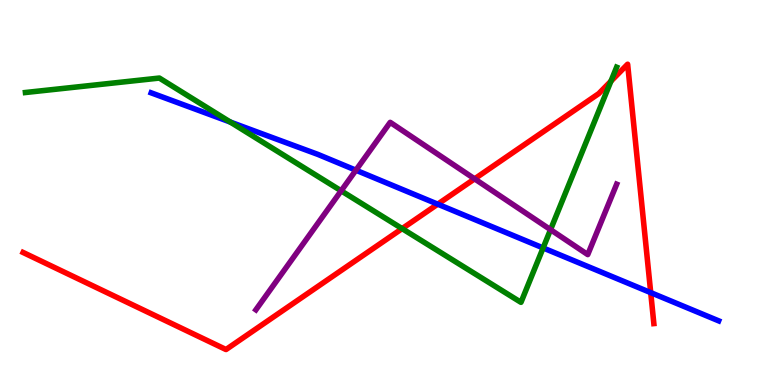[{'lines': ['blue', 'red'], 'intersections': [{'x': 5.65, 'y': 4.7}, {'x': 8.4, 'y': 2.4}]}, {'lines': ['green', 'red'], 'intersections': [{'x': 5.19, 'y': 4.06}, {'x': 7.88, 'y': 7.89}]}, {'lines': ['purple', 'red'], 'intersections': [{'x': 6.12, 'y': 5.35}]}, {'lines': ['blue', 'green'], 'intersections': [{'x': 2.97, 'y': 6.83}, {'x': 7.01, 'y': 3.56}]}, {'lines': ['blue', 'purple'], 'intersections': [{'x': 4.59, 'y': 5.58}]}, {'lines': ['green', 'purple'], 'intersections': [{'x': 4.4, 'y': 5.04}, {'x': 7.1, 'y': 4.03}]}]